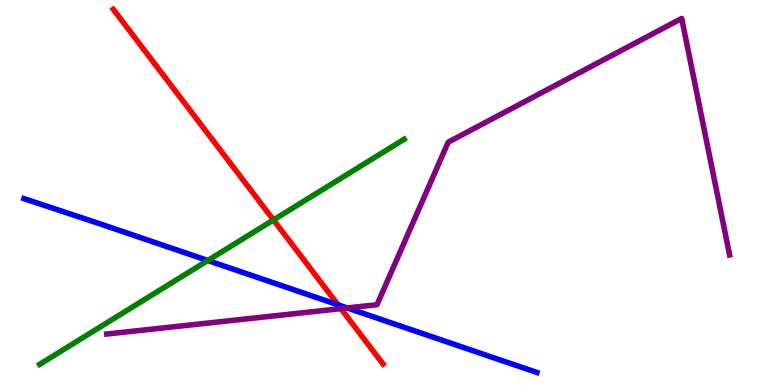[{'lines': ['blue', 'red'], 'intersections': [{'x': 4.36, 'y': 2.08}]}, {'lines': ['green', 'red'], 'intersections': [{'x': 3.53, 'y': 4.29}]}, {'lines': ['purple', 'red'], 'intersections': [{'x': 4.4, 'y': 1.98}]}, {'lines': ['blue', 'green'], 'intersections': [{'x': 2.68, 'y': 3.23}]}, {'lines': ['blue', 'purple'], 'intersections': [{'x': 4.48, 'y': 2.0}]}, {'lines': ['green', 'purple'], 'intersections': []}]